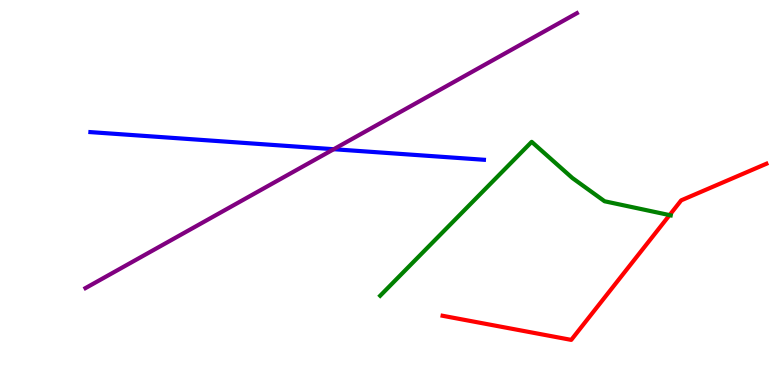[{'lines': ['blue', 'red'], 'intersections': []}, {'lines': ['green', 'red'], 'intersections': [{'x': 8.64, 'y': 4.41}]}, {'lines': ['purple', 'red'], 'intersections': []}, {'lines': ['blue', 'green'], 'intersections': []}, {'lines': ['blue', 'purple'], 'intersections': [{'x': 4.31, 'y': 6.12}]}, {'lines': ['green', 'purple'], 'intersections': []}]